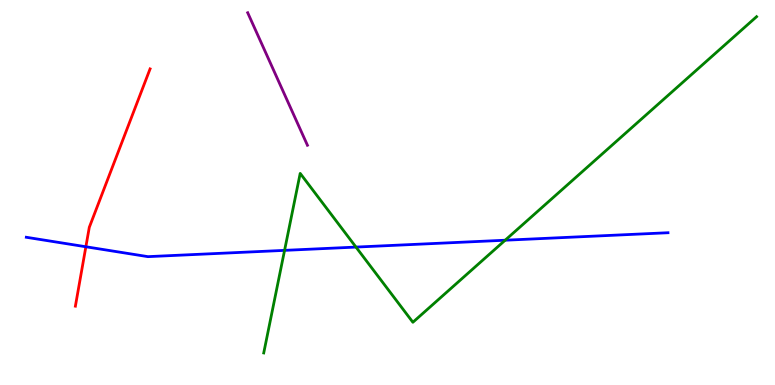[{'lines': ['blue', 'red'], 'intersections': [{'x': 1.11, 'y': 3.59}]}, {'lines': ['green', 'red'], 'intersections': []}, {'lines': ['purple', 'red'], 'intersections': []}, {'lines': ['blue', 'green'], 'intersections': [{'x': 3.67, 'y': 3.5}, {'x': 4.59, 'y': 3.58}, {'x': 6.52, 'y': 3.76}]}, {'lines': ['blue', 'purple'], 'intersections': []}, {'lines': ['green', 'purple'], 'intersections': []}]